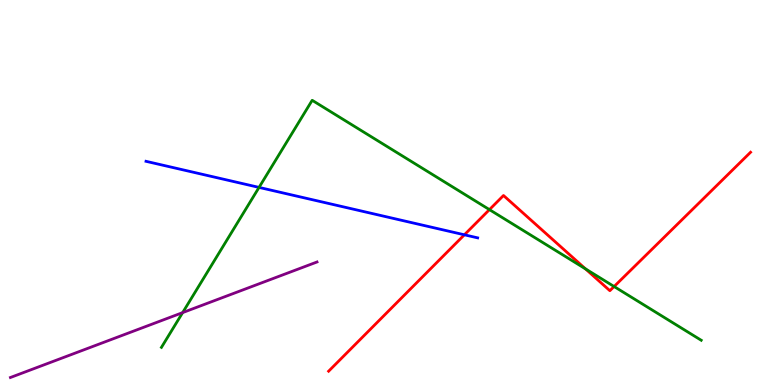[{'lines': ['blue', 'red'], 'intersections': [{'x': 5.99, 'y': 3.9}]}, {'lines': ['green', 'red'], 'intersections': [{'x': 6.32, 'y': 4.56}, {'x': 7.55, 'y': 3.02}, {'x': 7.92, 'y': 2.56}]}, {'lines': ['purple', 'red'], 'intersections': []}, {'lines': ['blue', 'green'], 'intersections': [{'x': 3.34, 'y': 5.13}]}, {'lines': ['blue', 'purple'], 'intersections': []}, {'lines': ['green', 'purple'], 'intersections': [{'x': 2.36, 'y': 1.88}]}]